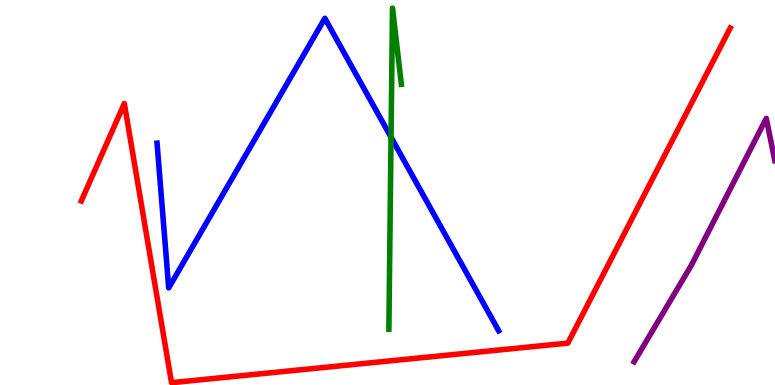[{'lines': ['blue', 'red'], 'intersections': []}, {'lines': ['green', 'red'], 'intersections': []}, {'lines': ['purple', 'red'], 'intersections': []}, {'lines': ['blue', 'green'], 'intersections': [{'x': 5.05, 'y': 6.44}]}, {'lines': ['blue', 'purple'], 'intersections': []}, {'lines': ['green', 'purple'], 'intersections': []}]